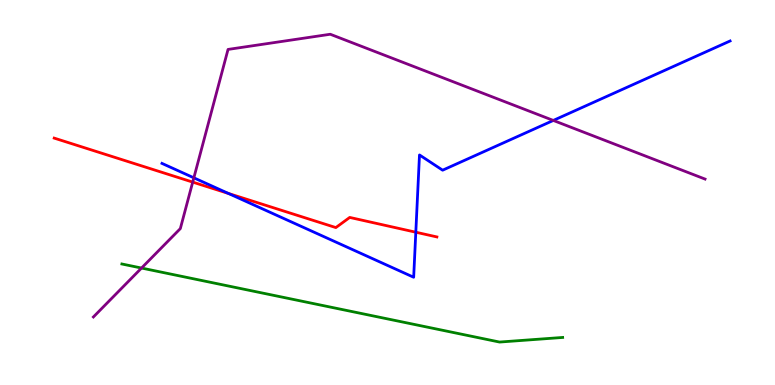[{'lines': ['blue', 'red'], 'intersections': [{'x': 2.95, 'y': 4.98}, {'x': 5.37, 'y': 3.97}]}, {'lines': ['green', 'red'], 'intersections': []}, {'lines': ['purple', 'red'], 'intersections': [{'x': 2.49, 'y': 5.27}]}, {'lines': ['blue', 'green'], 'intersections': []}, {'lines': ['blue', 'purple'], 'intersections': [{'x': 2.5, 'y': 5.38}, {'x': 7.14, 'y': 6.87}]}, {'lines': ['green', 'purple'], 'intersections': [{'x': 1.83, 'y': 3.04}]}]